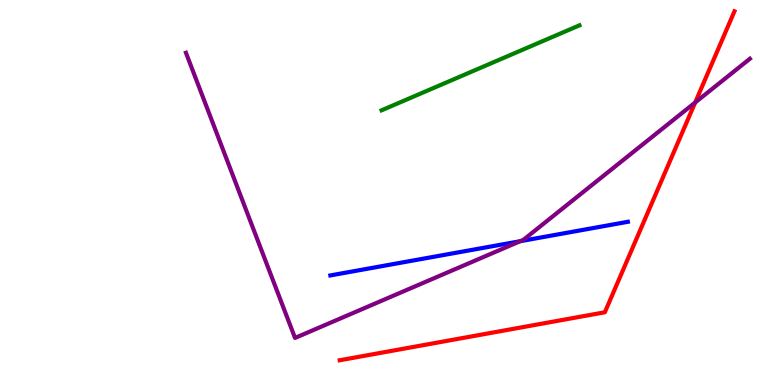[{'lines': ['blue', 'red'], 'intersections': []}, {'lines': ['green', 'red'], 'intersections': []}, {'lines': ['purple', 'red'], 'intersections': [{'x': 8.97, 'y': 7.34}]}, {'lines': ['blue', 'green'], 'intersections': []}, {'lines': ['blue', 'purple'], 'intersections': [{'x': 6.71, 'y': 3.74}]}, {'lines': ['green', 'purple'], 'intersections': []}]